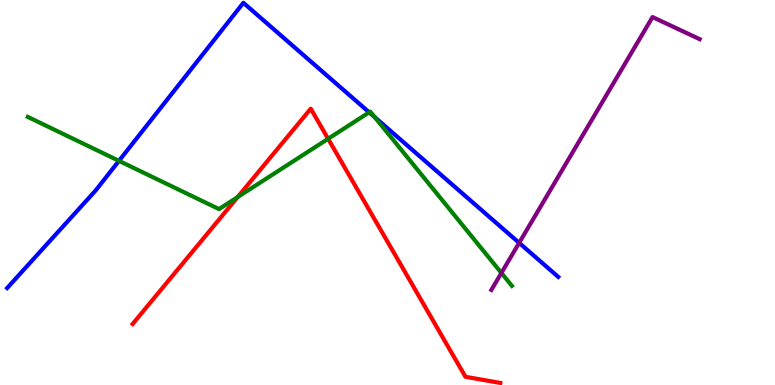[{'lines': ['blue', 'red'], 'intersections': []}, {'lines': ['green', 'red'], 'intersections': [{'x': 3.07, 'y': 4.88}, {'x': 4.23, 'y': 6.39}]}, {'lines': ['purple', 'red'], 'intersections': []}, {'lines': ['blue', 'green'], 'intersections': [{'x': 1.54, 'y': 5.82}, {'x': 4.76, 'y': 7.08}, {'x': 4.83, 'y': 6.96}]}, {'lines': ['blue', 'purple'], 'intersections': [{'x': 6.7, 'y': 3.69}]}, {'lines': ['green', 'purple'], 'intersections': [{'x': 6.47, 'y': 2.91}]}]